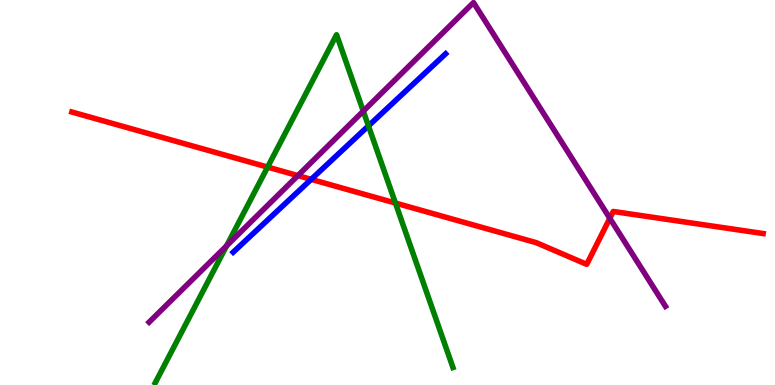[{'lines': ['blue', 'red'], 'intersections': [{'x': 4.02, 'y': 5.34}]}, {'lines': ['green', 'red'], 'intersections': [{'x': 3.45, 'y': 5.66}, {'x': 5.1, 'y': 4.73}]}, {'lines': ['purple', 'red'], 'intersections': [{'x': 3.84, 'y': 5.44}, {'x': 7.87, 'y': 4.33}]}, {'lines': ['blue', 'green'], 'intersections': [{'x': 4.75, 'y': 6.73}]}, {'lines': ['blue', 'purple'], 'intersections': []}, {'lines': ['green', 'purple'], 'intersections': [{'x': 2.92, 'y': 3.61}, {'x': 4.69, 'y': 7.11}]}]